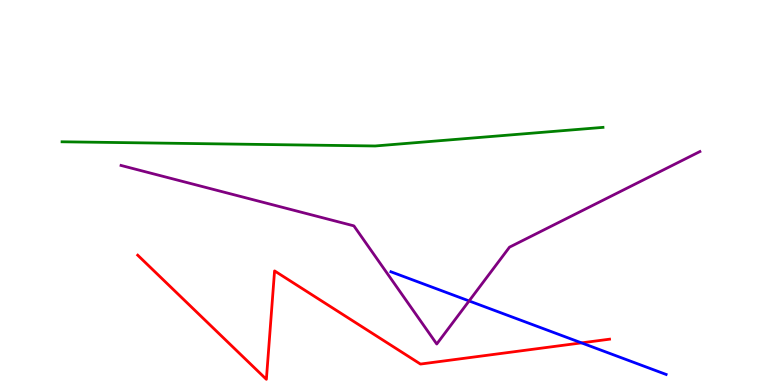[{'lines': ['blue', 'red'], 'intersections': [{'x': 7.5, 'y': 1.09}]}, {'lines': ['green', 'red'], 'intersections': []}, {'lines': ['purple', 'red'], 'intersections': []}, {'lines': ['blue', 'green'], 'intersections': []}, {'lines': ['blue', 'purple'], 'intersections': [{'x': 6.05, 'y': 2.18}]}, {'lines': ['green', 'purple'], 'intersections': []}]